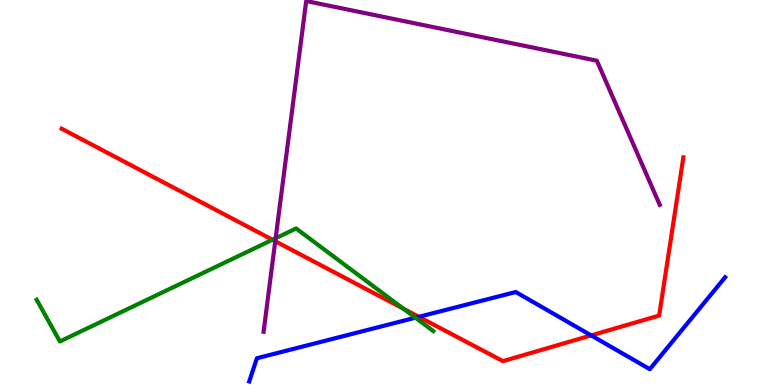[{'lines': ['blue', 'red'], 'intersections': [{'x': 5.4, 'y': 1.77}, {'x': 7.63, 'y': 1.29}]}, {'lines': ['green', 'red'], 'intersections': [{'x': 3.52, 'y': 3.77}, {'x': 5.2, 'y': 1.98}]}, {'lines': ['purple', 'red'], 'intersections': [{'x': 3.55, 'y': 3.73}]}, {'lines': ['blue', 'green'], 'intersections': [{'x': 5.36, 'y': 1.75}]}, {'lines': ['blue', 'purple'], 'intersections': []}, {'lines': ['green', 'purple'], 'intersections': [{'x': 3.56, 'y': 3.81}]}]